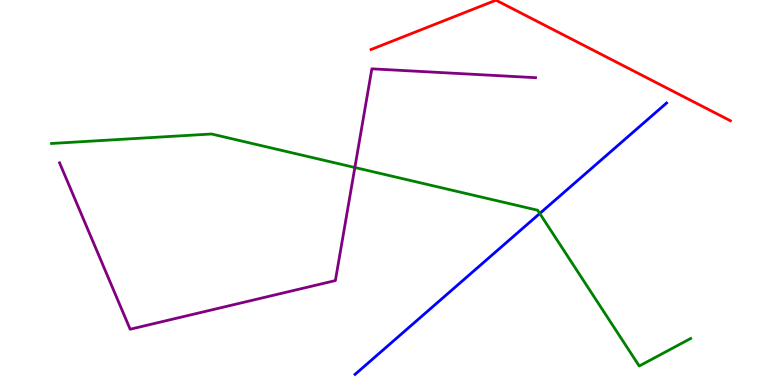[{'lines': ['blue', 'red'], 'intersections': []}, {'lines': ['green', 'red'], 'intersections': []}, {'lines': ['purple', 'red'], 'intersections': []}, {'lines': ['blue', 'green'], 'intersections': [{'x': 6.96, 'y': 4.45}]}, {'lines': ['blue', 'purple'], 'intersections': []}, {'lines': ['green', 'purple'], 'intersections': [{'x': 4.58, 'y': 5.65}]}]